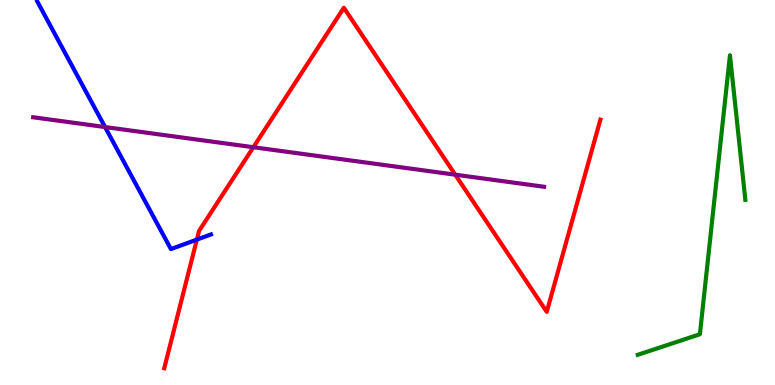[{'lines': ['blue', 'red'], 'intersections': [{'x': 2.54, 'y': 3.78}]}, {'lines': ['green', 'red'], 'intersections': []}, {'lines': ['purple', 'red'], 'intersections': [{'x': 3.27, 'y': 6.18}, {'x': 5.87, 'y': 5.46}]}, {'lines': ['blue', 'green'], 'intersections': []}, {'lines': ['blue', 'purple'], 'intersections': [{'x': 1.36, 'y': 6.7}]}, {'lines': ['green', 'purple'], 'intersections': []}]